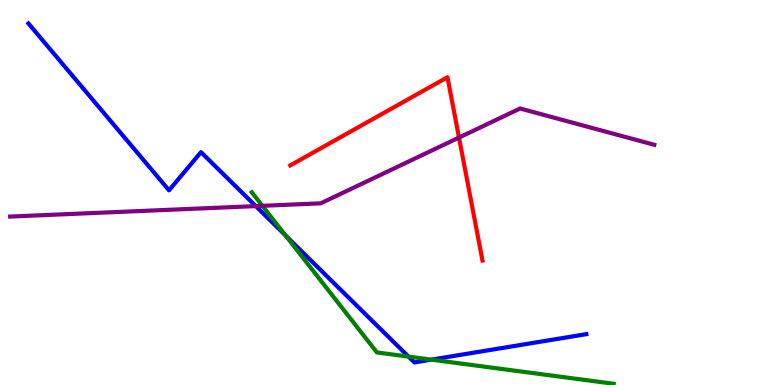[{'lines': ['blue', 'red'], 'intersections': []}, {'lines': ['green', 'red'], 'intersections': []}, {'lines': ['purple', 'red'], 'intersections': [{'x': 5.92, 'y': 6.43}]}, {'lines': ['blue', 'green'], 'intersections': [{'x': 3.68, 'y': 3.89}, {'x': 5.27, 'y': 0.737}, {'x': 5.57, 'y': 0.659}]}, {'lines': ['blue', 'purple'], 'intersections': [{'x': 3.3, 'y': 4.65}]}, {'lines': ['green', 'purple'], 'intersections': [{'x': 3.39, 'y': 4.65}]}]